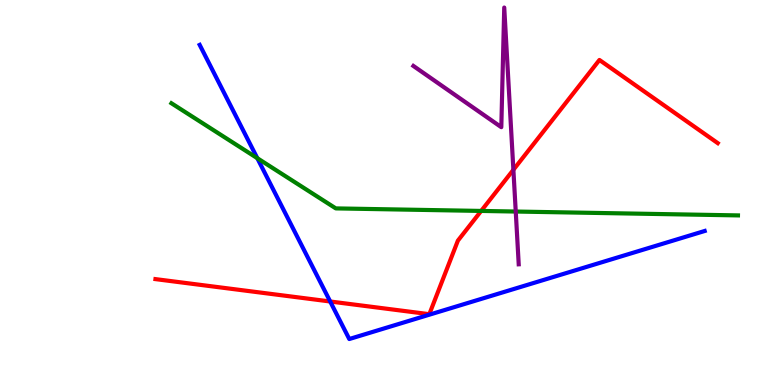[{'lines': ['blue', 'red'], 'intersections': [{'x': 4.26, 'y': 2.17}]}, {'lines': ['green', 'red'], 'intersections': [{'x': 6.21, 'y': 4.52}]}, {'lines': ['purple', 'red'], 'intersections': [{'x': 6.62, 'y': 5.59}]}, {'lines': ['blue', 'green'], 'intersections': [{'x': 3.32, 'y': 5.89}]}, {'lines': ['blue', 'purple'], 'intersections': []}, {'lines': ['green', 'purple'], 'intersections': [{'x': 6.65, 'y': 4.51}]}]